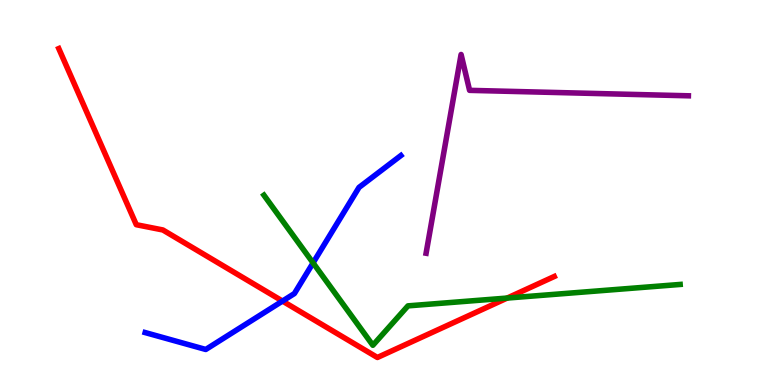[{'lines': ['blue', 'red'], 'intersections': [{'x': 3.65, 'y': 2.18}]}, {'lines': ['green', 'red'], 'intersections': [{'x': 6.54, 'y': 2.26}]}, {'lines': ['purple', 'red'], 'intersections': []}, {'lines': ['blue', 'green'], 'intersections': [{'x': 4.04, 'y': 3.17}]}, {'lines': ['blue', 'purple'], 'intersections': []}, {'lines': ['green', 'purple'], 'intersections': []}]